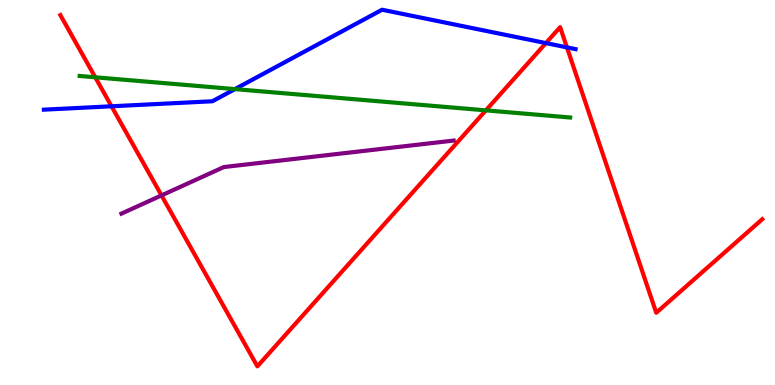[{'lines': ['blue', 'red'], 'intersections': [{'x': 1.44, 'y': 7.24}, {'x': 7.04, 'y': 8.88}, {'x': 7.32, 'y': 8.77}]}, {'lines': ['green', 'red'], 'intersections': [{'x': 1.23, 'y': 7.99}, {'x': 6.27, 'y': 7.13}]}, {'lines': ['purple', 'red'], 'intersections': [{'x': 2.08, 'y': 4.92}]}, {'lines': ['blue', 'green'], 'intersections': [{'x': 3.03, 'y': 7.69}]}, {'lines': ['blue', 'purple'], 'intersections': []}, {'lines': ['green', 'purple'], 'intersections': []}]